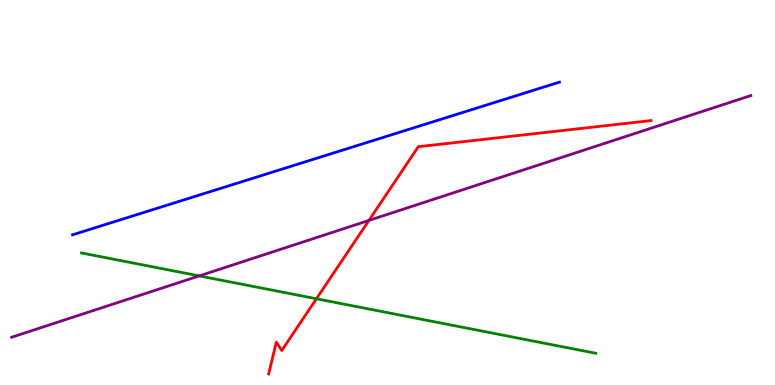[{'lines': ['blue', 'red'], 'intersections': []}, {'lines': ['green', 'red'], 'intersections': [{'x': 4.08, 'y': 2.24}]}, {'lines': ['purple', 'red'], 'intersections': [{'x': 4.76, 'y': 4.27}]}, {'lines': ['blue', 'green'], 'intersections': []}, {'lines': ['blue', 'purple'], 'intersections': []}, {'lines': ['green', 'purple'], 'intersections': [{'x': 2.57, 'y': 2.83}]}]